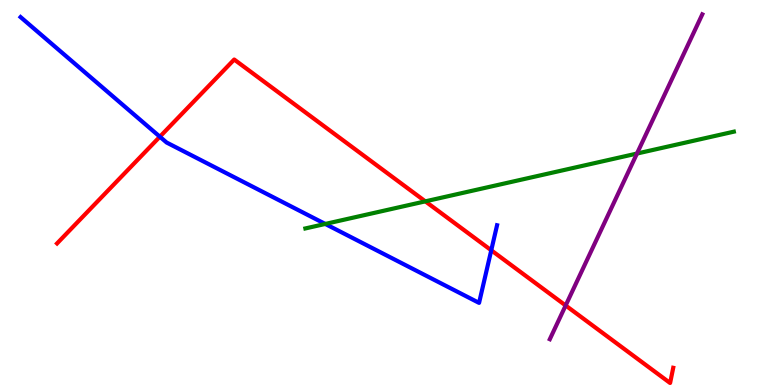[{'lines': ['blue', 'red'], 'intersections': [{'x': 2.06, 'y': 6.45}, {'x': 6.34, 'y': 3.5}]}, {'lines': ['green', 'red'], 'intersections': [{'x': 5.49, 'y': 4.77}]}, {'lines': ['purple', 'red'], 'intersections': [{'x': 7.3, 'y': 2.07}]}, {'lines': ['blue', 'green'], 'intersections': [{'x': 4.2, 'y': 4.18}]}, {'lines': ['blue', 'purple'], 'intersections': []}, {'lines': ['green', 'purple'], 'intersections': [{'x': 8.22, 'y': 6.01}]}]